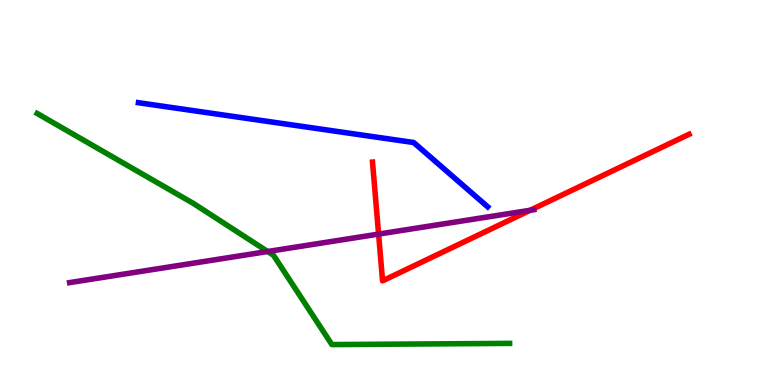[{'lines': ['blue', 'red'], 'intersections': []}, {'lines': ['green', 'red'], 'intersections': []}, {'lines': ['purple', 'red'], 'intersections': [{'x': 4.89, 'y': 3.92}, {'x': 6.84, 'y': 4.54}]}, {'lines': ['blue', 'green'], 'intersections': []}, {'lines': ['blue', 'purple'], 'intersections': []}, {'lines': ['green', 'purple'], 'intersections': [{'x': 3.45, 'y': 3.47}]}]